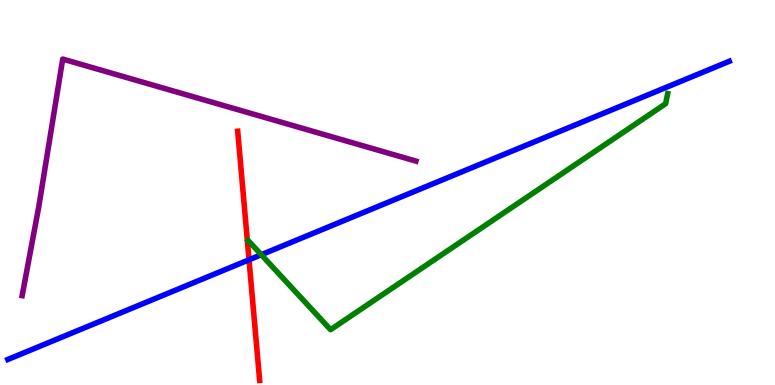[{'lines': ['blue', 'red'], 'intersections': [{'x': 3.21, 'y': 3.25}]}, {'lines': ['green', 'red'], 'intersections': []}, {'lines': ['purple', 'red'], 'intersections': []}, {'lines': ['blue', 'green'], 'intersections': [{'x': 3.37, 'y': 3.38}]}, {'lines': ['blue', 'purple'], 'intersections': []}, {'lines': ['green', 'purple'], 'intersections': []}]